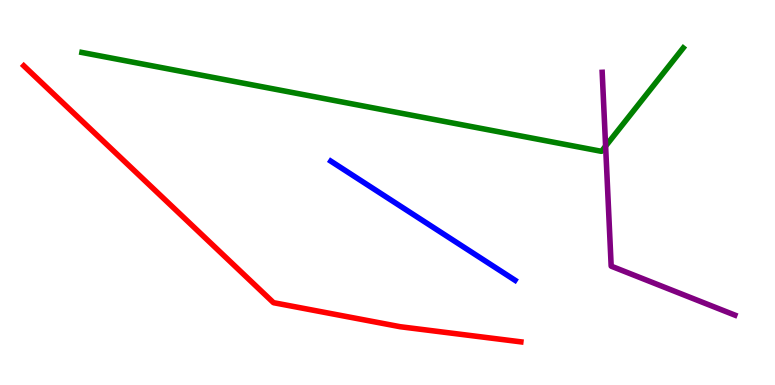[{'lines': ['blue', 'red'], 'intersections': []}, {'lines': ['green', 'red'], 'intersections': []}, {'lines': ['purple', 'red'], 'intersections': []}, {'lines': ['blue', 'green'], 'intersections': []}, {'lines': ['blue', 'purple'], 'intersections': []}, {'lines': ['green', 'purple'], 'intersections': [{'x': 7.81, 'y': 6.2}]}]